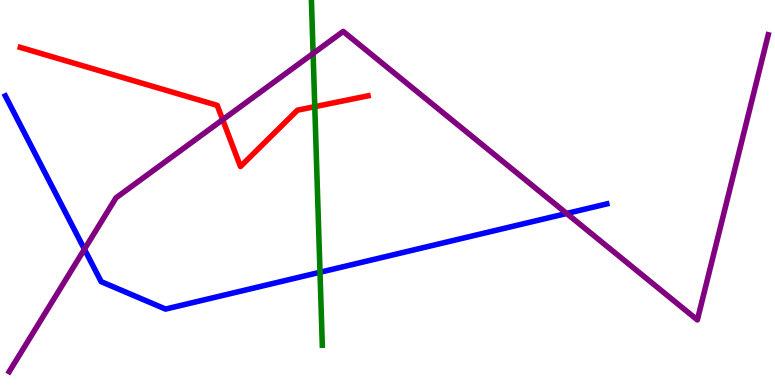[{'lines': ['blue', 'red'], 'intersections': []}, {'lines': ['green', 'red'], 'intersections': [{'x': 4.06, 'y': 7.23}]}, {'lines': ['purple', 'red'], 'intersections': [{'x': 2.87, 'y': 6.89}]}, {'lines': ['blue', 'green'], 'intersections': [{'x': 4.13, 'y': 2.93}]}, {'lines': ['blue', 'purple'], 'intersections': [{'x': 1.09, 'y': 3.53}, {'x': 7.31, 'y': 4.46}]}, {'lines': ['green', 'purple'], 'intersections': [{'x': 4.04, 'y': 8.61}]}]